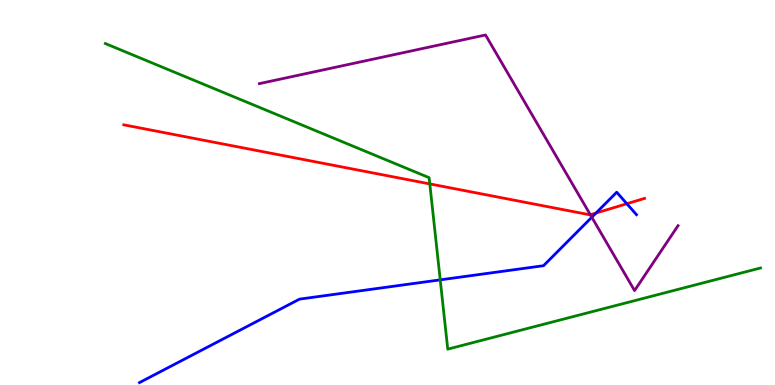[{'lines': ['blue', 'red'], 'intersections': [{'x': 7.69, 'y': 4.47}, {'x': 8.09, 'y': 4.71}]}, {'lines': ['green', 'red'], 'intersections': [{'x': 5.55, 'y': 5.22}]}, {'lines': ['purple', 'red'], 'intersections': [{'x': 7.62, 'y': 4.42}]}, {'lines': ['blue', 'green'], 'intersections': [{'x': 5.68, 'y': 2.73}]}, {'lines': ['blue', 'purple'], 'intersections': [{'x': 7.64, 'y': 4.36}]}, {'lines': ['green', 'purple'], 'intersections': []}]